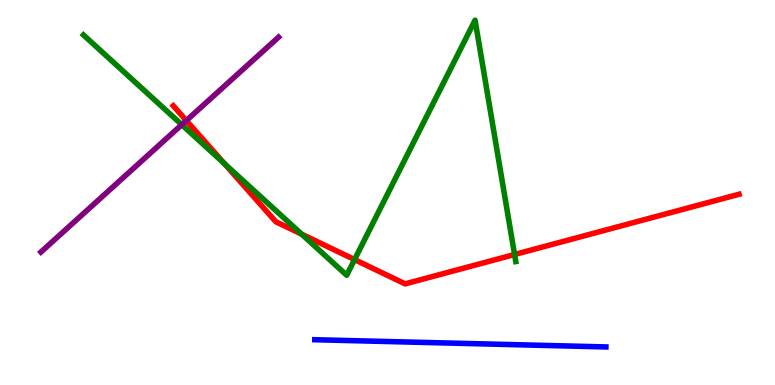[{'lines': ['blue', 'red'], 'intersections': []}, {'lines': ['green', 'red'], 'intersections': [{'x': 2.9, 'y': 5.75}, {'x': 3.89, 'y': 3.92}, {'x': 4.57, 'y': 3.26}, {'x': 6.64, 'y': 3.39}]}, {'lines': ['purple', 'red'], 'intersections': [{'x': 2.4, 'y': 6.87}]}, {'lines': ['blue', 'green'], 'intersections': []}, {'lines': ['blue', 'purple'], 'intersections': []}, {'lines': ['green', 'purple'], 'intersections': [{'x': 2.35, 'y': 6.76}]}]